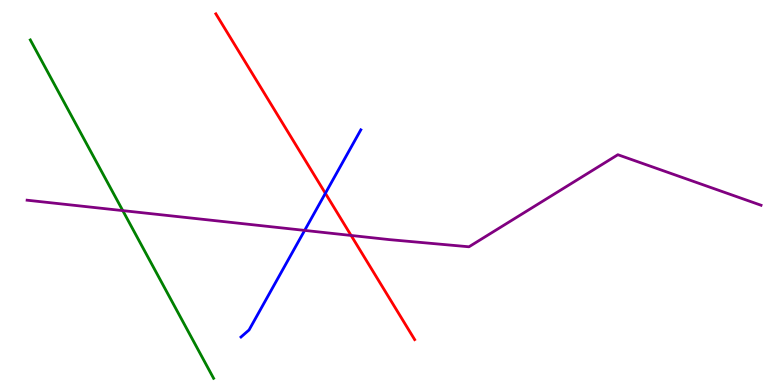[{'lines': ['blue', 'red'], 'intersections': [{'x': 4.2, 'y': 4.98}]}, {'lines': ['green', 'red'], 'intersections': []}, {'lines': ['purple', 'red'], 'intersections': [{'x': 4.53, 'y': 3.88}]}, {'lines': ['blue', 'green'], 'intersections': []}, {'lines': ['blue', 'purple'], 'intersections': [{'x': 3.93, 'y': 4.02}]}, {'lines': ['green', 'purple'], 'intersections': [{'x': 1.58, 'y': 4.53}]}]